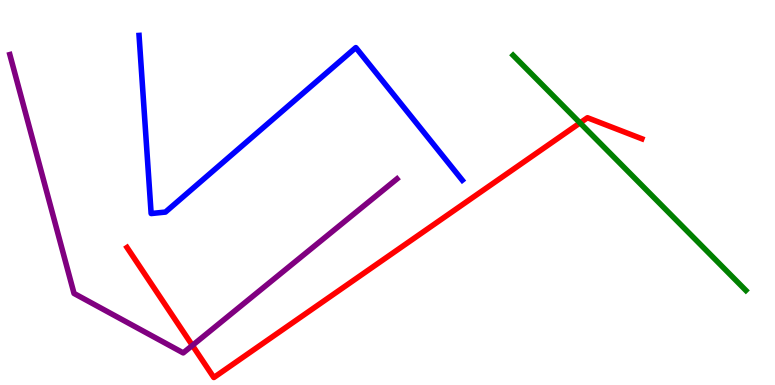[{'lines': ['blue', 'red'], 'intersections': []}, {'lines': ['green', 'red'], 'intersections': [{'x': 7.48, 'y': 6.81}]}, {'lines': ['purple', 'red'], 'intersections': [{'x': 2.48, 'y': 1.03}]}, {'lines': ['blue', 'green'], 'intersections': []}, {'lines': ['blue', 'purple'], 'intersections': []}, {'lines': ['green', 'purple'], 'intersections': []}]